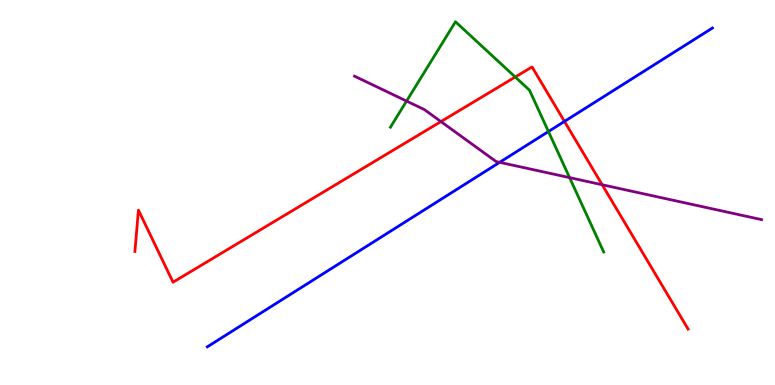[{'lines': ['blue', 'red'], 'intersections': [{'x': 7.28, 'y': 6.85}]}, {'lines': ['green', 'red'], 'intersections': [{'x': 6.65, 'y': 8.0}]}, {'lines': ['purple', 'red'], 'intersections': [{'x': 5.69, 'y': 6.84}, {'x': 7.77, 'y': 5.2}]}, {'lines': ['blue', 'green'], 'intersections': [{'x': 7.08, 'y': 6.58}]}, {'lines': ['blue', 'purple'], 'intersections': [{'x': 6.45, 'y': 5.78}]}, {'lines': ['green', 'purple'], 'intersections': [{'x': 5.25, 'y': 7.37}, {'x': 7.35, 'y': 5.39}]}]